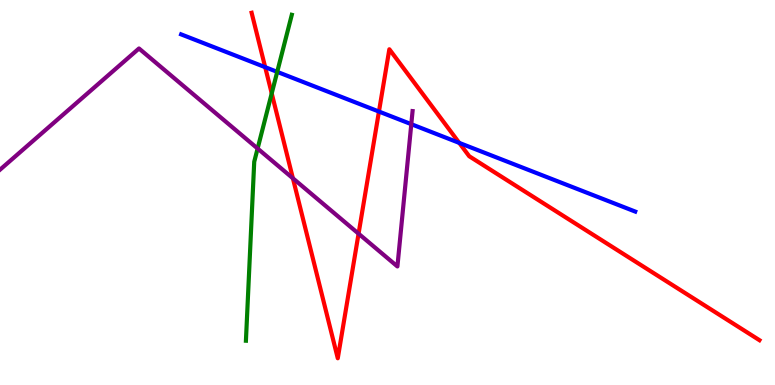[{'lines': ['blue', 'red'], 'intersections': [{'x': 3.42, 'y': 8.26}, {'x': 4.89, 'y': 7.1}, {'x': 5.93, 'y': 6.29}]}, {'lines': ['green', 'red'], 'intersections': [{'x': 3.51, 'y': 7.57}]}, {'lines': ['purple', 'red'], 'intersections': [{'x': 3.78, 'y': 5.37}, {'x': 4.63, 'y': 3.93}]}, {'lines': ['blue', 'green'], 'intersections': [{'x': 3.58, 'y': 8.13}]}, {'lines': ['blue', 'purple'], 'intersections': [{'x': 5.31, 'y': 6.77}]}, {'lines': ['green', 'purple'], 'intersections': [{'x': 3.32, 'y': 6.14}]}]